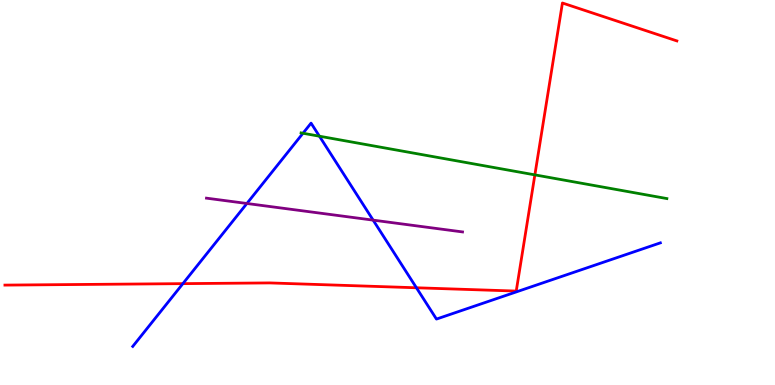[{'lines': ['blue', 'red'], 'intersections': [{'x': 2.36, 'y': 2.63}, {'x': 5.37, 'y': 2.53}]}, {'lines': ['green', 'red'], 'intersections': [{'x': 6.9, 'y': 5.46}]}, {'lines': ['purple', 'red'], 'intersections': []}, {'lines': ['blue', 'green'], 'intersections': [{'x': 3.91, 'y': 6.54}, {'x': 4.12, 'y': 6.46}]}, {'lines': ['blue', 'purple'], 'intersections': [{'x': 3.19, 'y': 4.71}, {'x': 4.81, 'y': 4.28}]}, {'lines': ['green', 'purple'], 'intersections': []}]